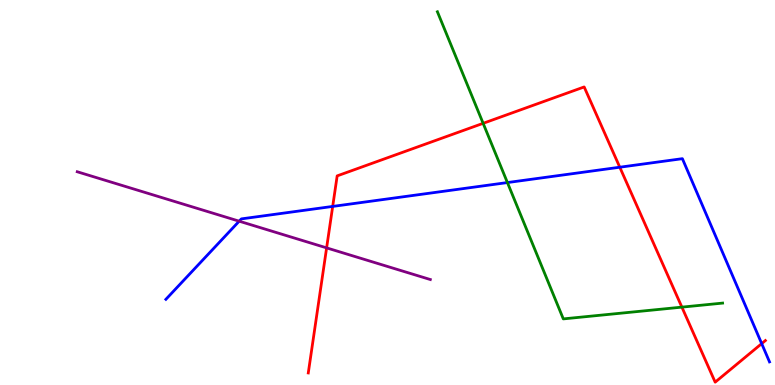[{'lines': ['blue', 'red'], 'intersections': [{'x': 4.29, 'y': 4.64}, {'x': 8.0, 'y': 5.66}, {'x': 9.83, 'y': 1.07}]}, {'lines': ['green', 'red'], 'intersections': [{'x': 6.23, 'y': 6.8}, {'x': 8.8, 'y': 2.02}]}, {'lines': ['purple', 'red'], 'intersections': [{'x': 4.21, 'y': 3.56}]}, {'lines': ['blue', 'green'], 'intersections': [{'x': 6.55, 'y': 5.26}]}, {'lines': ['blue', 'purple'], 'intersections': [{'x': 3.09, 'y': 4.25}]}, {'lines': ['green', 'purple'], 'intersections': []}]